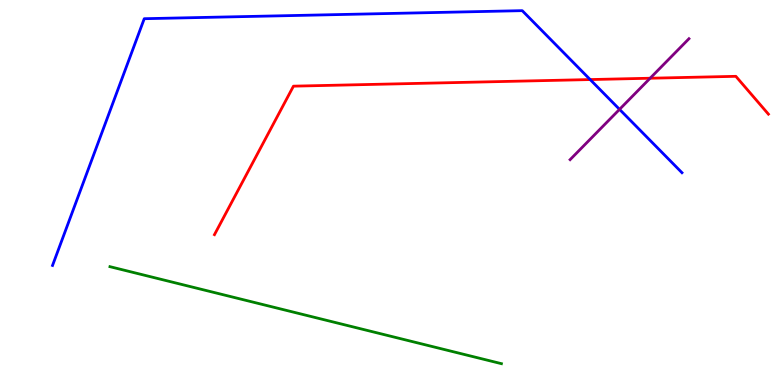[{'lines': ['blue', 'red'], 'intersections': [{'x': 7.61, 'y': 7.93}]}, {'lines': ['green', 'red'], 'intersections': []}, {'lines': ['purple', 'red'], 'intersections': [{'x': 8.39, 'y': 7.97}]}, {'lines': ['blue', 'green'], 'intersections': []}, {'lines': ['blue', 'purple'], 'intersections': [{'x': 7.99, 'y': 7.16}]}, {'lines': ['green', 'purple'], 'intersections': []}]